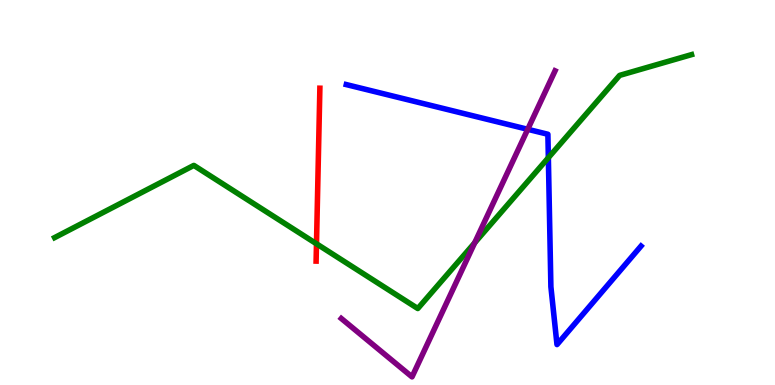[{'lines': ['blue', 'red'], 'intersections': []}, {'lines': ['green', 'red'], 'intersections': [{'x': 4.08, 'y': 3.67}]}, {'lines': ['purple', 'red'], 'intersections': []}, {'lines': ['blue', 'green'], 'intersections': [{'x': 7.08, 'y': 5.9}]}, {'lines': ['blue', 'purple'], 'intersections': [{'x': 6.81, 'y': 6.64}]}, {'lines': ['green', 'purple'], 'intersections': [{'x': 6.12, 'y': 3.69}]}]